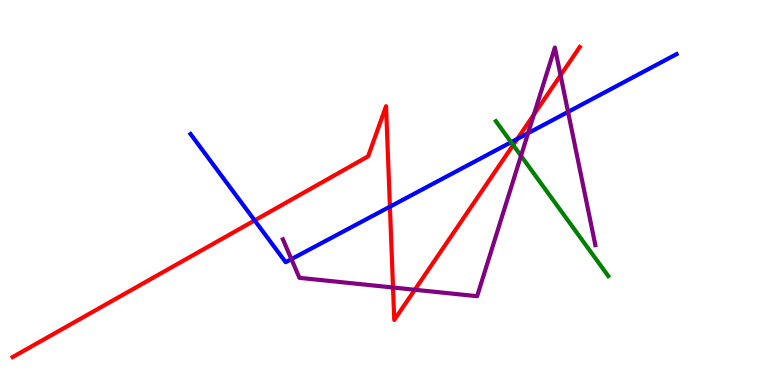[{'lines': ['blue', 'red'], 'intersections': [{'x': 3.29, 'y': 4.28}, {'x': 5.03, 'y': 4.63}, {'x': 6.68, 'y': 6.39}]}, {'lines': ['green', 'red'], 'intersections': [{'x': 6.62, 'y': 6.23}]}, {'lines': ['purple', 'red'], 'intersections': [{'x': 5.07, 'y': 2.53}, {'x': 5.35, 'y': 2.47}, {'x': 6.89, 'y': 7.03}, {'x': 7.23, 'y': 8.04}]}, {'lines': ['blue', 'green'], 'intersections': [{'x': 6.6, 'y': 6.31}]}, {'lines': ['blue', 'purple'], 'intersections': [{'x': 3.76, 'y': 3.27}, {'x': 6.81, 'y': 6.54}, {'x': 7.33, 'y': 7.09}]}, {'lines': ['green', 'purple'], 'intersections': [{'x': 6.72, 'y': 5.95}]}]